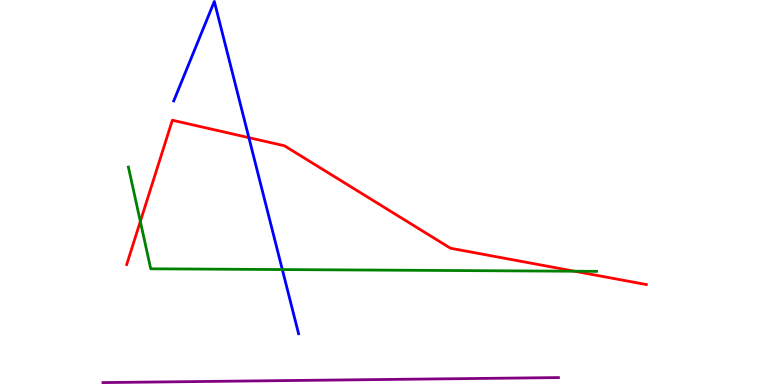[{'lines': ['blue', 'red'], 'intersections': [{'x': 3.21, 'y': 6.42}]}, {'lines': ['green', 'red'], 'intersections': [{'x': 1.81, 'y': 4.25}, {'x': 7.41, 'y': 2.96}]}, {'lines': ['purple', 'red'], 'intersections': []}, {'lines': ['blue', 'green'], 'intersections': [{'x': 3.64, 'y': 3.0}]}, {'lines': ['blue', 'purple'], 'intersections': []}, {'lines': ['green', 'purple'], 'intersections': []}]